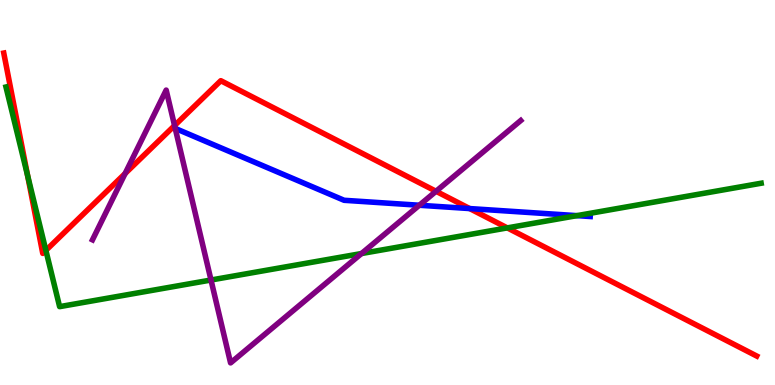[{'lines': ['blue', 'red'], 'intersections': [{'x': 6.06, 'y': 4.58}]}, {'lines': ['green', 'red'], 'intersections': [{'x': 0.356, 'y': 5.44}, {'x': 0.592, 'y': 3.5}, {'x': 6.55, 'y': 4.08}]}, {'lines': ['purple', 'red'], 'intersections': [{'x': 1.61, 'y': 5.49}, {'x': 2.25, 'y': 6.74}, {'x': 5.63, 'y': 5.03}]}, {'lines': ['blue', 'green'], 'intersections': [{'x': 7.44, 'y': 4.4}]}, {'lines': ['blue', 'purple'], 'intersections': [{'x': 5.41, 'y': 4.67}]}, {'lines': ['green', 'purple'], 'intersections': [{'x': 2.72, 'y': 2.73}, {'x': 4.66, 'y': 3.41}]}]